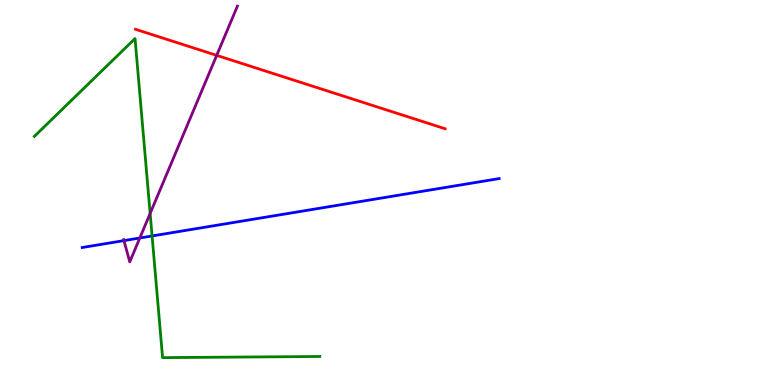[{'lines': ['blue', 'red'], 'intersections': []}, {'lines': ['green', 'red'], 'intersections': []}, {'lines': ['purple', 'red'], 'intersections': [{'x': 2.8, 'y': 8.56}]}, {'lines': ['blue', 'green'], 'intersections': [{'x': 1.96, 'y': 3.87}]}, {'lines': ['blue', 'purple'], 'intersections': [{'x': 1.6, 'y': 3.75}, {'x': 1.8, 'y': 3.82}]}, {'lines': ['green', 'purple'], 'intersections': [{'x': 1.94, 'y': 4.46}]}]